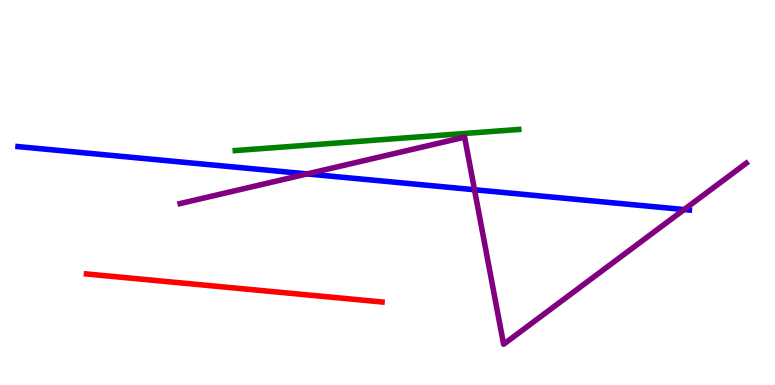[{'lines': ['blue', 'red'], 'intersections': []}, {'lines': ['green', 'red'], 'intersections': []}, {'lines': ['purple', 'red'], 'intersections': []}, {'lines': ['blue', 'green'], 'intersections': []}, {'lines': ['blue', 'purple'], 'intersections': [{'x': 3.96, 'y': 5.48}, {'x': 6.12, 'y': 5.07}, {'x': 8.83, 'y': 4.56}]}, {'lines': ['green', 'purple'], 'intersections': []}]